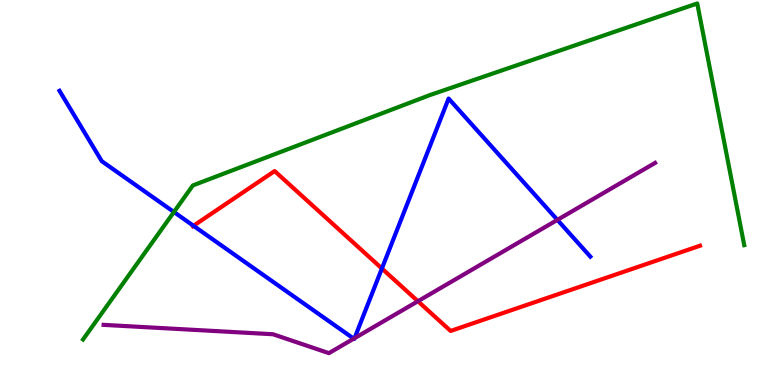[{'lines': ['blue', 'red'], 'intersections': [{'x': 2.5, 'y': 4.14}, {'x': 4.93, 'y': 3.03}]}, {'lines': ['green', 'red'], 'intersections': []}, {'lines': ['purple', 'red'], 'intersections': [{'x': 5.39, 'y': 2.18}]}, {'lines': ['blue', 'green'], 'intersections': [{'x': 2.24, 'y': 4.49}]}, {'lines': ['blue', 'purple'], 'intersections': [{'x': 4.56, 'y': 1.2}, {'x': 4.57, 'y': 1.22}, {'x': 7.19, 'y': 4.29}]}, {'lines': ['green', 'purple'], 'intersections': []}]